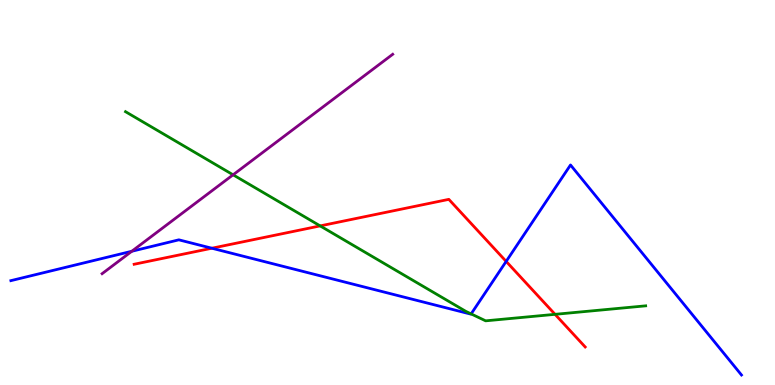[{'lines': ['blue', 'red'], 'intersections': [{'x': 2.73, 'y': 3.55}, {'x': 6.53, 'y': 3.21}]}, {'lines': ['green', 'red'], 'intersections': [{'x': 4.13, 'y': 4.13}, {'x': 7.16, 'y': 1.84}]}, {'lines': ['purple', 'red'], 'intersections': []}, {'lines': ['blue', 'green'], 'intersections': [{'x': 6.08, 'y': 1.85}]}, {'lines': ['blue', 'purple'], 'intersections': [{'x': 1.7, 'y': 3.47}]}, {'lines': ['green', 'purple'], 'intersections': [{'x': 3.01, 'y': 5.46}]}]